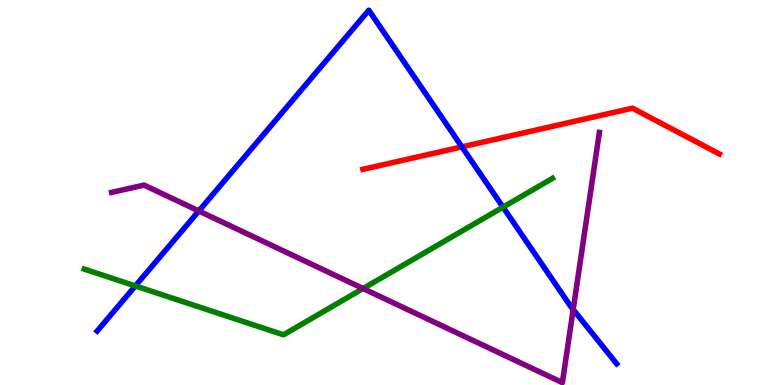[{'lines': ['blue', 'red'], 'intersections': [{'x': 5.96, 'y': 6.18}]}, {'lines': ['green', 'red'], 'intersections': []}, {'lines': ['purple', 'red'], 'intersections': []}, {'lines': ['blue', 'green'], 'intersections': [{'x': 1.75, 'y': 2.57}, {'x': 6.49, 'y': 4.62}]}, {'lines': ['blue', 'purple'], 'intersections': [{'x': 2.57, 'y': 4.52}, {'x': 7.4, 'y': 1.96}]}, {'lines': ['green', 'purple'], 'intersections': [{'x': 4.68, 'y': 2.51}]}]